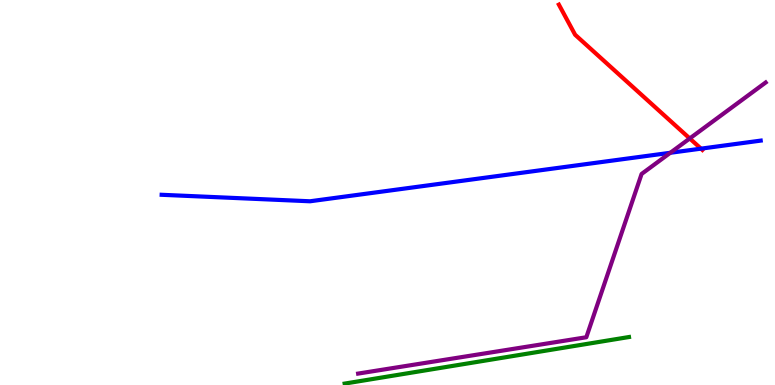[{'lines': ['blue', 'red'], 'intersections': [{'x': 9.05, 'y': 6.14}]}, {'lines': ['green', 'red'], 'intersections': []}, {'lines': ['purple', 'red'], 'intersections': [{'x': 8.9, 'y': 6.4}]}, {'lines': ['blue', 'green'], 'intersections': []}, {'lines': ['blue', 'purple'], 'intersections': [{'x': 8.65, 'y': 6.03}]}, {'lines': ['green', 'purple'], 'intersections': []}]